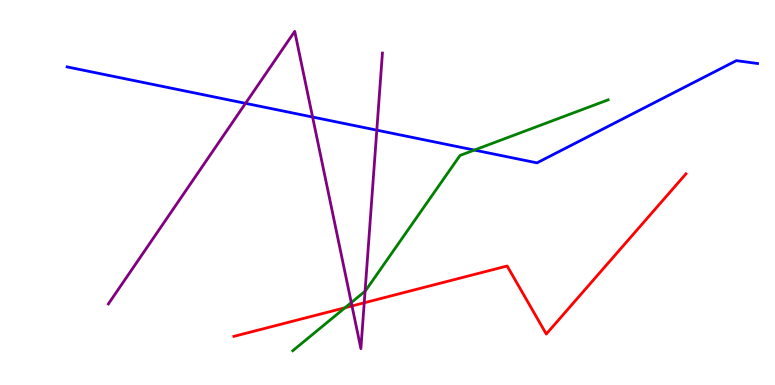[{'lines': ['blue', 'red'], 'intersections': []}, {'lines': ['green', 'red'], 'intersections': [{'x': 4.45, 'y': 2.01}]}, {'lines': ['purple', 'red'], 'intersections': [{'x': 4.54, 'y': 2.05}, {'x': 4.7, 'y': 2.14}]}, {'lines': ['blue', 'green'], 'intersections': [{'x': 6.12, 'y': 6.1}]}, {'lines': ['blue', 'purple'], 'intersections': [{'x': 3.17, 'y': 7.32}, {'x': 4.03, 'y': 6.96}, {'x': 4.86, 'y': 6.62}]}, {'lines': ['green', 'purple'], 'intersections': [{'x': 4.53, 'y': 2.14}, {'x': 4.71, 'y': 2.44}]}]